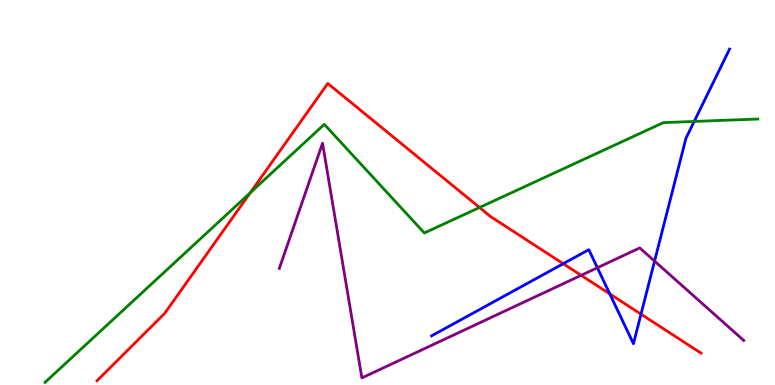[{'lines': ['blue', 'red'], 'intersections': [{'x': 7.27, 'y': 3.15}, {'x': 7.87, 'y': 2.37}, {'x': 8.27, 'y': 1.84}]}, {'lines': ['green', 'red'], 'intersections': [{'x': 3.23, 'y': 4.99}, {'x': 6.19, 'y': 4.61}]}, {'lines': ['purple', 'red'], 'intersections': [{'x': 7.5, 'y': 2.85}]}, {'lines': ['blue', 'green'], 'intersections': [{'x': 8.96, 'y': 6.85}]}, {'lines': ['blue', 'purple'], 'intersections': [{'x': 7.71, 'y': 3.05}, {'x': 8.45, 'y': 3.22}]}, {'lines': ['green', 'purple'], 'intersections': []}]